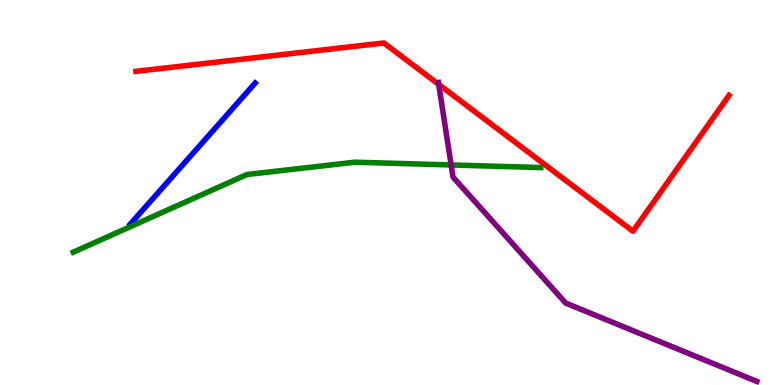[{'lines': ['blue', 'red'], 'intersections': []}, {'lines': ['green', 'red'], 'intersections': []}, {'lines': ['purple', 'red'], 'intersections': [{'x': 5.66, 'y': 7.81}]}, {'lines': ['blue', 'green'], 'intersections': []}, {'lines': ['blue', 'purple'], 'intersections': []}, {'lines': ['green', 'purple'], 'intersections': [{'x': 5.82, 'y': 5.72}]}]